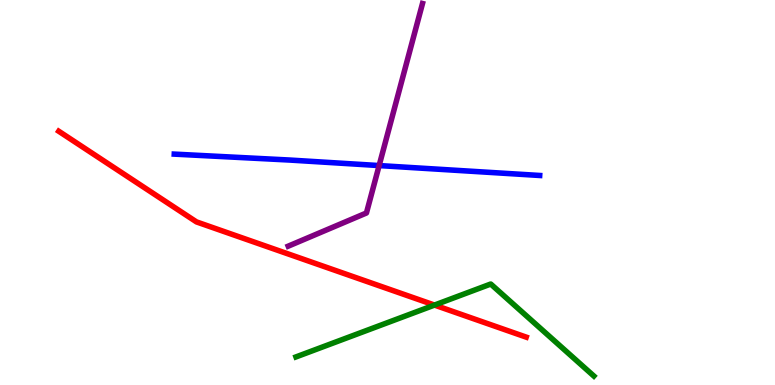[{'lines': ['blue', 'red'], 'intersections': []}, {'lines': ['green', 'red'], 'intersections': [{'x': 5.61, 'y': 2.08}]}, {'lines': ['purple', 'red'], 'intersections': []}, {'lines': ['blue', 'green'], 'intersections': []}, {'lines': ['blue', 'purple'], 'intersections': [{'x': 4.89, 'y': 5.7}]}, {'lines': ['green', 'purple'], 'intersections': []}]